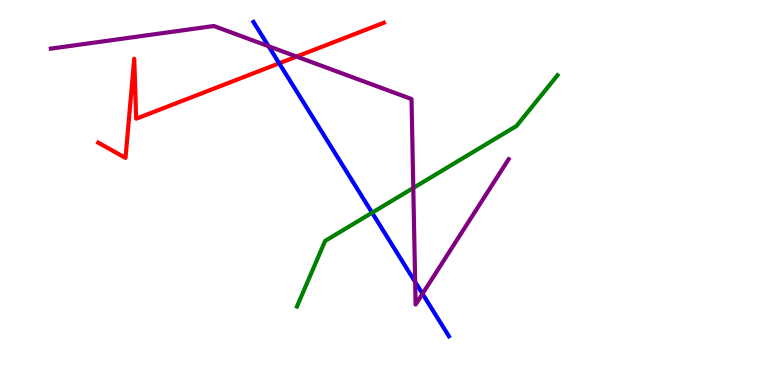[{'lines': ['blue', 'red'], 'intersections': [{'x': 3.6, 'y': 8.36}]}, {'lines': ['green', 'red'], 'intersections': []}, {'lines': ['purple', 'red'], 'intersections': [{'x': 3.83, 'y': 8.53}]}, {'lines': ['blue', 'green'], 'intersections': [{'x': 4.8, 'y': 4.48}]}, {'lines': ['blue', 'purple'], 'intersections': [{'x': 3.47, 'y': 8.8}, {'x': 5.36, 'y': 2.68}, {'x': 5.45, 'y': 2.37}]}, {'lines': ['green', 'purple'], 'intersections': [{'x': 5.33, 'y': 5.12}]}]